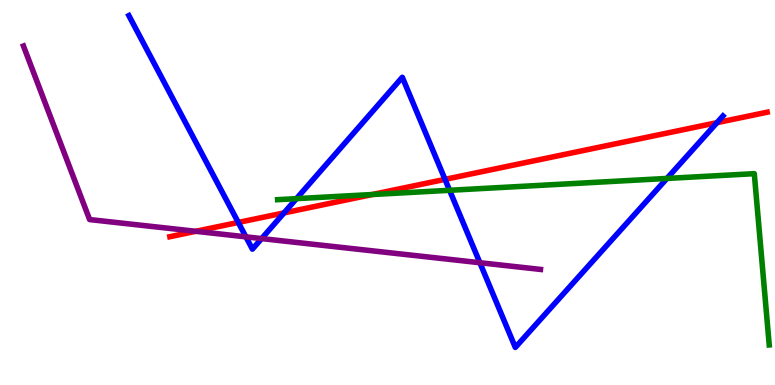[{'lines': ['blue', 'red'], 'intersections': [{'x': 3.07, 'y': 4.22}, {'x': 3.66, 'y': 4.47}, {'x': 5.74, 'y': 5.34}, {'x': 9.25, 'y': 6.81}]}, {'lines': ['green', 'red'], 'intersections': [{'x': 4.8, 'y': 4.95}]}, {'lines': ['purple', 'red'], 'intersections': [{'x': 2.53, 'y': 3.99}]}, {'lines': ['blue', 'green'], 'intersections': [{'x': 3.83, 'y': 4.84}, {'x': 5.8, 'y': 5.06}, {'x': 8.61, 'y': 5.37}]}, {'lines': ['blue', 'purple'], 'intersections': [{'x': 3.17, 'y': 3.85}, {'x': 3.38, 'y': 3.8}, {'x': 6.19, 'y': 3.18}]}, {'lines': ['green', 'purple'], 'intersections': []}]